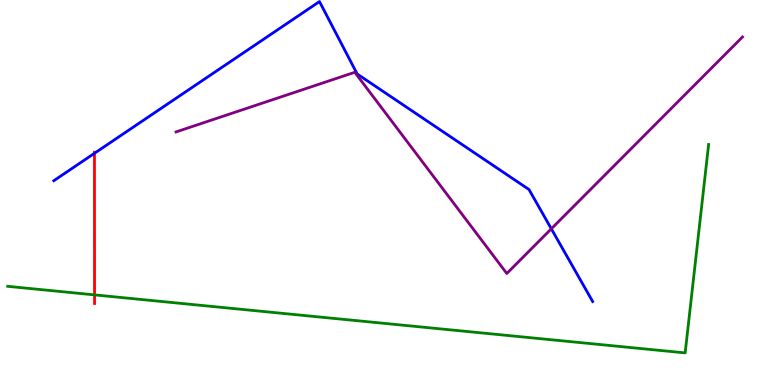[{'lines': ['blue', 'red'], 'intersections': [{'x': 1.22, 'y': 6.02}]}, {'lines': ['green', 'red'], 'intersections': [{'x': 1.22, 'y': 2.34}]}, {'lines': ['purple', 'red'], 'intersections': []}, {'lines': ['blue', 'green'], 'intersections': []}, {'lines': ['blue', 'purple'], 'intersections': [{'x': 7.11, 'y': 4.06}]}, {'lines': ['green', 'purple'], 'intersections': []}]